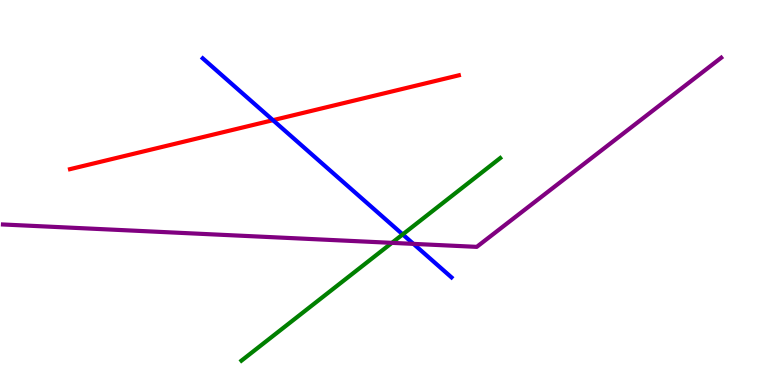[{'lines': ['blue', 'red'], 'intersections': [{'x': 3.52, 'y': 6.88}]}, {'lines': ['green', 'red'], 'intersections': []}, {'lines': ['purple', 'red'], 'intersections': []}, {'lines': ['blue', 'green'], 'intersections': [{'x': 5.2, 'y': 3.91}]}, {'lines': ['blue', 'purple'], 'intersections': [{'x': 5.33, 'y': 3.67}]}, {'lines': ['green', 'purple'], 'intersections': [{'x': 5.06, 'y': 3.69}]}]